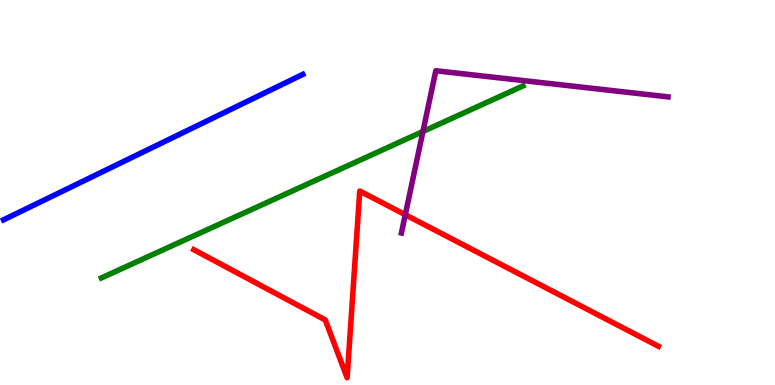[{'lines': ['blue', 'red'], 'intersections': []}, {'lines': ['green', 'red'], 'intersections': []}, {'lines': ['purple', 'red'], 'intersections': [{'x': 5.23, 'y': 4.42}]}, {'lines': ['blue', 'green'], 'intersections': []}, {'lines': ['blue', 'purple'], 'intersections': []}, {'lines': ['green', 'purple'], 'intersections': [{'x': 5.46, 'y': 6.58}]}]